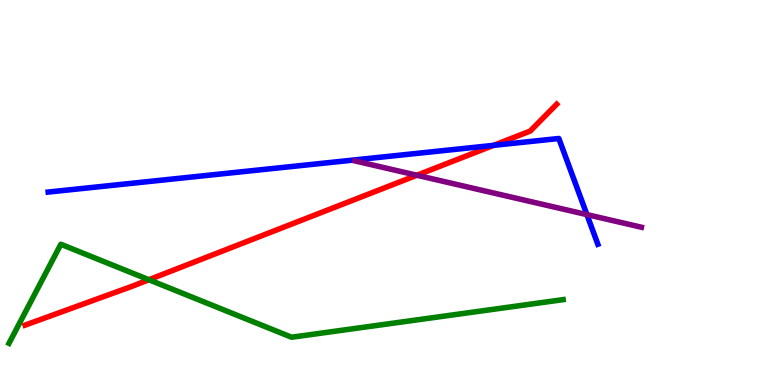[{'lines': ['blue', 'red'], 'intersections': [{'x': 6.37, 'y': 6.22}]}, {'lines': ['green', 'red'], 'intersections': [{'x': 1.92, 'y': 2.73}]}, {'lines': ['purple', 'red'], 'intersections': [{'x': 5.38, 'y': 5.45}]}, {'lines': ['blue', 'green'], 'intersections': []}, {'lines': ['blue', 'purple'], 'intersections': [{'x': 7.57, 'y': 4.43}]}, {'lines': ['green', 'purple'], 'intersections': []}]